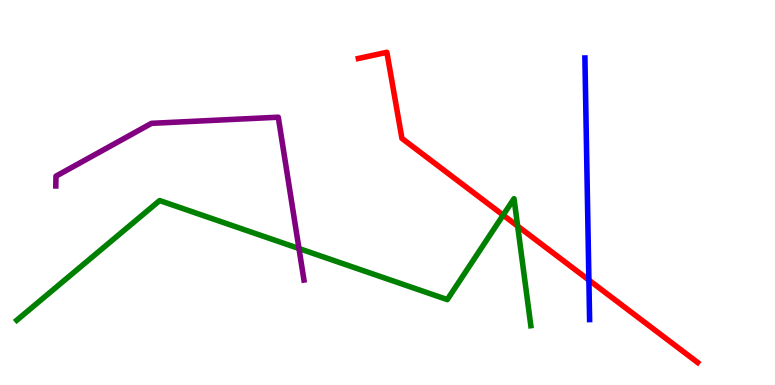[{'lines': ['blue', 'red'], 'intersections': [{'x': 7.6, 'y': 2.73}]}, {'lines': ['green', 'red'], 'intersections': [{'x': 6.49, 'y': 4.41}, {'x': 6.68, 'y': 4.13}]}, {'lines': ['purple', 'red'], 'intersections': []}, {'lines': ['blue', 'green'], 'intersections': []}, {'lines': ['blue', 'purple'], 'intersections': []}, {'lines': ['green', 'purple'], 'intersections': [{'x': 3.86, 'y': 3.54}]}]